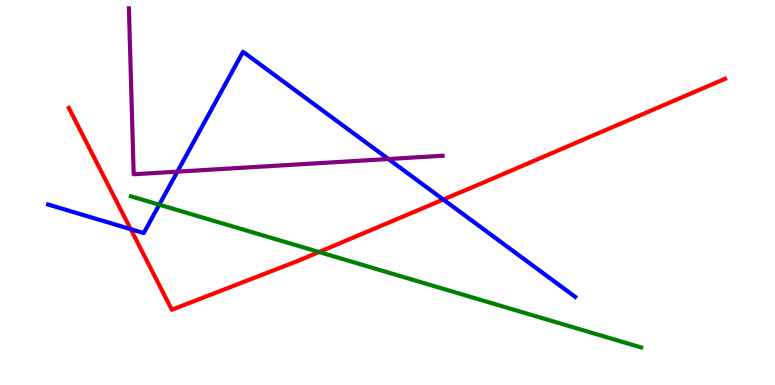[{'lines': ['blue', 'red'], 'intersections': [{'x': 1.69, 'y': 4.05}, {'x': 5.72, 'y': 4.82}]}, {'lines': ['green', 'red'], 'intersections': [{'x': 4.12, 'y': 3.45}]}, {'lines': ['purple', 'red'], 'intersections': []}, {'lines': ['blue', 'green'], 'intersections': [{'x': 2.06, 'y': 4.68}]}, {'lines': ['blue', 'purple'], 'intersections': [{'x': 2.29, 'y': 5.54}, {'x': 5.01, 'y': 5.87}]}, {'lines': ['green', 'purple'], 'intersections': []}]